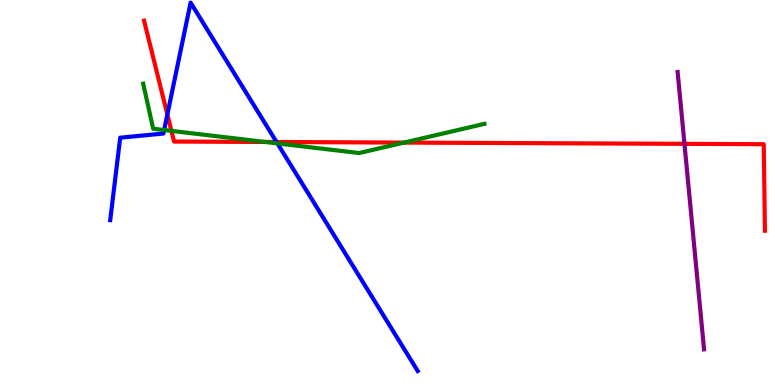[{'lines': ['blue', 'red'], 'intersections': [{'x': 2.16, 'y': 7.03}, {'x': 3.57, 'y': 6.31}]}, {'lines': ['green', 'red'], 'intersections': [{'x': 2.21, 'y': 6.6}, {'x': 3.42, 'y': 6.31}, {'x': 5.21, 'y': 6.3}]}, {'lines': ['purple', 'red'], 'intersections': [{'x': 8.83, 'y': 6.26}]}, {'lines': ['blue', 'green'], 'intersections': [{'x': 2.12, 'y': 6.62}, {'x': 3.58, 'y': 6.28}]}, {'lines': ['blue', 'purple'], 'intersections': []}, {'lines': ['green', 'purple'], 'intersections': []}]